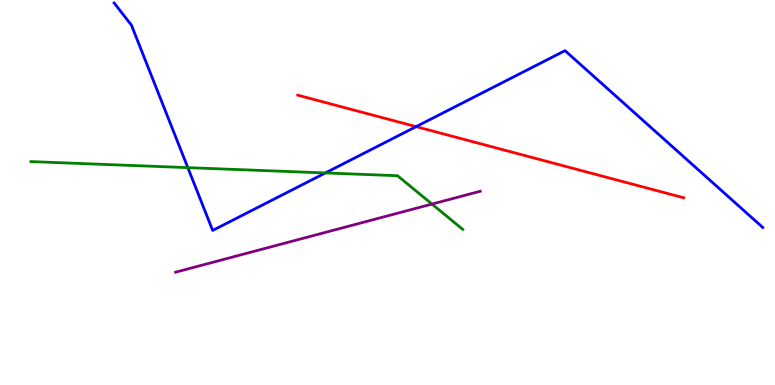[{'lines': ['blue', 'red'], 'intersections': [{'x': 5.37, 'y': 6.71}]}, {'lines': ['green', 'red'], 'intersections': []}, {'lines': ['purple', 'red'], 'intersections': []}, {'lines': ['blue', 'green'], 'intersections': [{'x': 2.42, 'y': 5.65}, {'x': 4.2, 'y': 5.51}]}, {'lines': ['blue', 'purple'], 'intersections': []}, {'lines': ['green', 'purple'], 'intersections': [{'x': 5.57, 'y': 4.7}]}]